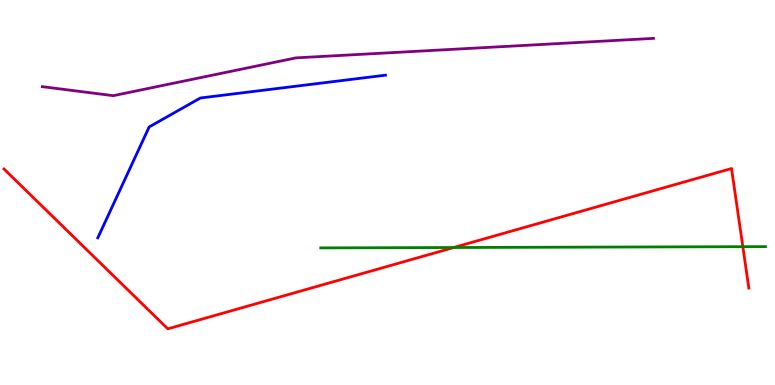[{'lines': ['blue', 'red'], 'intersections': []}, {'lines': ['green', 'red'], 'intersections': [{'x': 5.85, 'y': 3.57}, {'x': 9.59, 'y': 3.59}]}, {'lines': ['purple', 'red'], 'intersections': []}, {'lines': ['blue', 'green'], 'intersections': []}, {'lines': ['blue', 'purple'], 'intersections': []}, {'lines': ['green', 'purple'], 'intersections': []}]